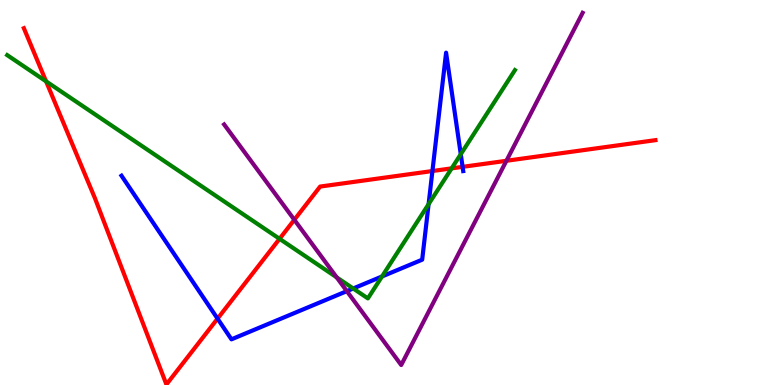[{'lines': ['blue', 'red'], 'intersections': [{'x': 2.81, 'y': 1.72}, {'x': 5.58, 'y': 5.56}, {'x': 5.97, 'y': 5.67}]}, {'lines': ['green', 'red'], 'intersections': [{'x': 0.595, 'y': 7.89}, {'x': 3.61, 'y': 3.8}, {'x': 5.83, 'y': 5.63}]}, {'lines': ['purple', 'red'], 'intersections': [{'x': 3.8, 'y': 4.29}, {'x': 6.53, 'y': 5.82}]}, {'lines': ['blue', 'green'], 'intersections': [{'x': 4.56, 'y': 2.51}, {'x': 4.93, 'y': 2.82}, {'x': 5.53, 'y': 4.7}, {'x': 5.95, 'y': 5.99}]}, {'lines': ['blue', 'purple'], 'intersections': [{'x': 4.48, 'y': 2.44}]}, {'lines': ['green', 'purple'], 'intersections': [{'x': 4.34, 'y': 2.8}]}]